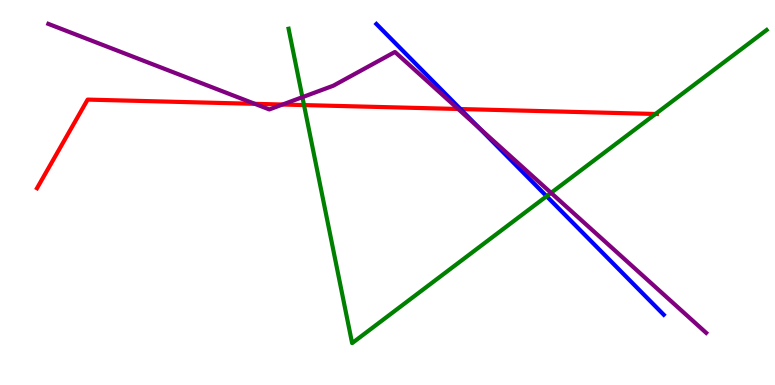[{'lines': ['blue', 'red'], 'intersections': [{'x': 5.94, 'y': 7.17}]}, {'lines': ['green', 'red'], 'intersections': [{'x': 3.92, 'y': 7.27}, {'x': 8.46, 'y': 7.04}]}, {'lines': ['purple', 'red'], 'intersections': [{'x': 3.29, 'y': 7.3}, {'x': 3.65, 'y': 7.28}, {'x': 5.91, 'y': 7.17}]}, {'lines': ['blue', 'green'], 'intersections': [{'x': 7.05, 'y': 4.9}]}, {'lines': ['blue', 'purple'], 'intersections': [{'x': 6.18, 'y': 6.68}]}, {'lines': ['green', 'purple'], 'intersections': [{'x': 3.9, 'y': 7.48}, {'x': 7.11, 'y': 4.99}]}]